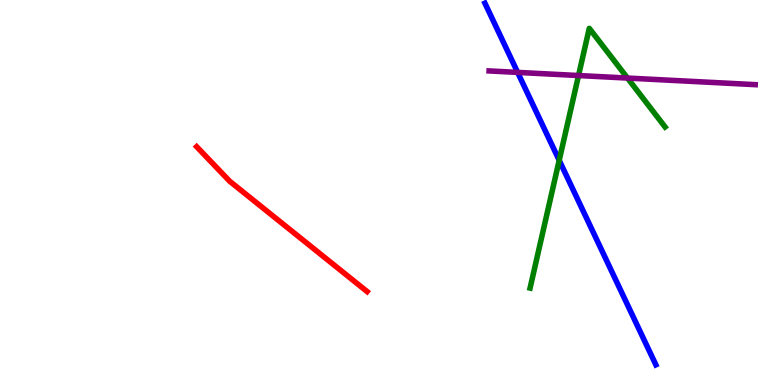[{'lines': ['blue', 'red'], 'intersections': []}, {'lines': ['green', 'red'], 'intersections': []}, {'lines': ['purple', 'red'], 'intersections': []}, {'lines': ['blue', 'green'], 'intersections': [{'x': 7.22, 'y': 5.84}]}, {'lines': ['blue', 'purple'], 'intersections': [{'x': 6.68, 'y': 8.12}]}, {'lines': ['green', 'purple'], 'intersections': [{'x': 7.46, 'y': 8.04}, {'x': 8.1, 'y': 7.97}]}]